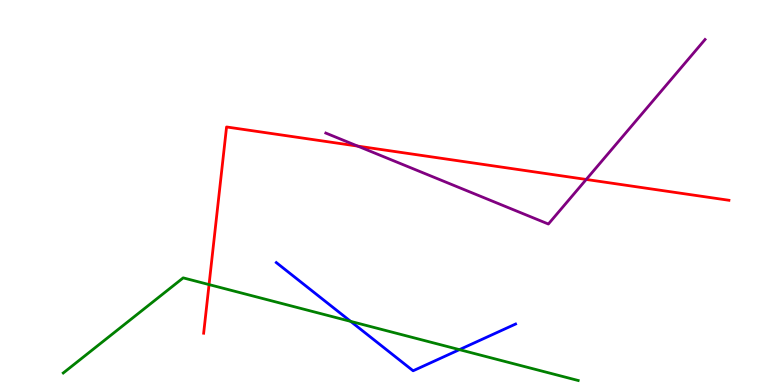[{'lines': ['blue', 'red'], 'intersections': []}, {'lines': ['green', 'red'], 'intersections': [{'x': 2.7, 'y': 2.61}]}, {'lines': ['purple', 'red'], 'intersections': [{'x': 4.62, 'y': 6.21}, {'x': 7.56, 'y': 5.34}]}, {'lines': ['blue', 'green'], 'intersections': [{'x': 4.52, 'y': 1.65}, {'x': 5.93, 'y': 0.918}]}, {'lines': ['blue', 'purple'], 'intersections': []}, {'lines': ['green', 'purple'], 'intersections': []}]